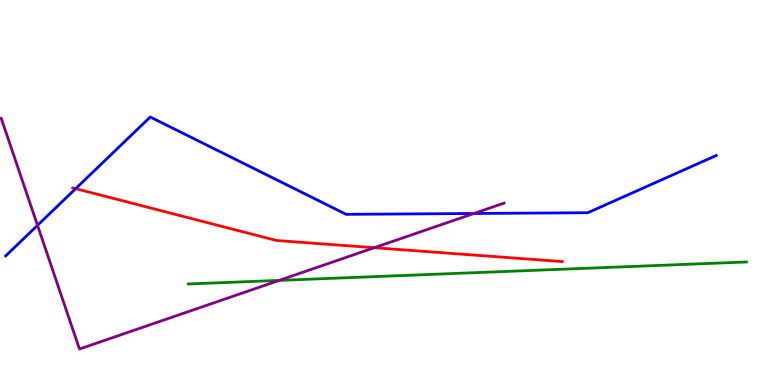[{'lines': ['blue', 'red'], 'intersections': [{'x': 0.977, 'y': 5.1}]}, {'lines': ['green', 'red'], 'intersections': []}, {'lines': ['purple', 'red'], 'intersections': [{'x': 4.83, 'y': 3.57}]}, {'lines': ['blue', 'green'], 'intersections': []}, {'lines': ['blue', 'purple'], 'intersections': [{'x': 0.484, 'y': 4.15}, {'x': 6.11, 'y': 4.45}]}, {'lines': ['green', 'purple'], 'intersections': [{'x': 3.6, 'y': 2.72}]}]